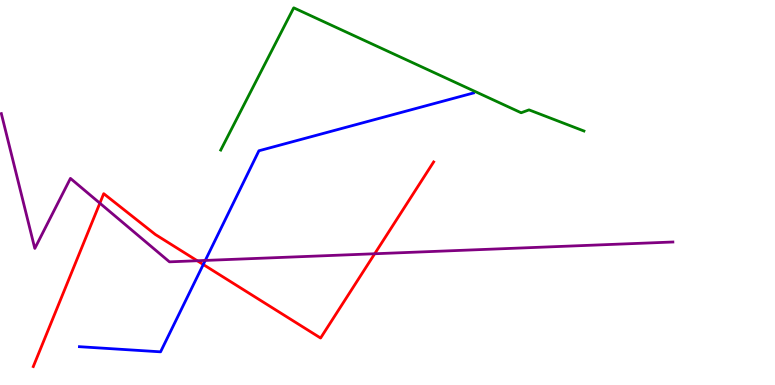[{'lines': ['blue', 'red'], 'intersections': [{'x': 2.62, 'y': 3.13}]}, {'lines': ['green', 'red'], 'intersections': []}, {'lines': ['purple', 'red'], 'intersections': [{'x': 1.29, 'y': 4.72}, {'x': 2.55, 'y': 3.23}, {'x': 4.83, 'y': 3.41}]}, {'lines': ['blue', 'green'], 'intersections': []}, {'lines': ['blue', 'purple'], 'intersections': [{'x': 2.65, 'y': 3.24}]}, {'lines': ['green', 'purple'], 'intersections': []}]